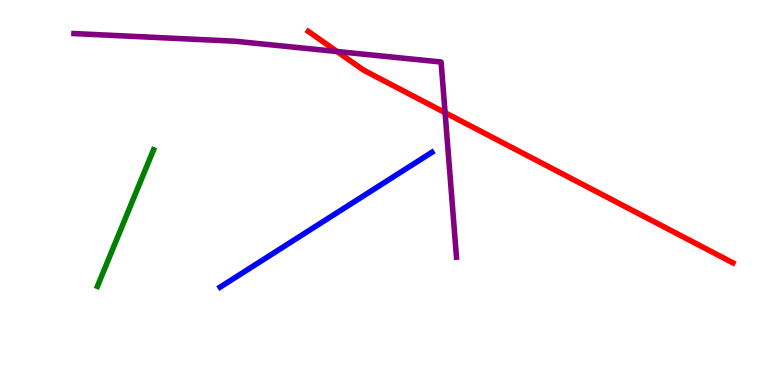[{'lines': ['blue', 'red'], 'intersections': []}, {'lines': ['green', 'red'], 'intersections': []}, {'lines': ['purple', 'red'], 'intersections': [{'x': 4.35, 'y': 8.66}, {'x': 5.74, 'y': 7.07}]}, {'lines': ['blue', 'green'], 'intersections': []}, {'lines': ['blue', 'purple'], 'intersections': []}, {'lines': ['green', 'purple'], 'intersections': []}]